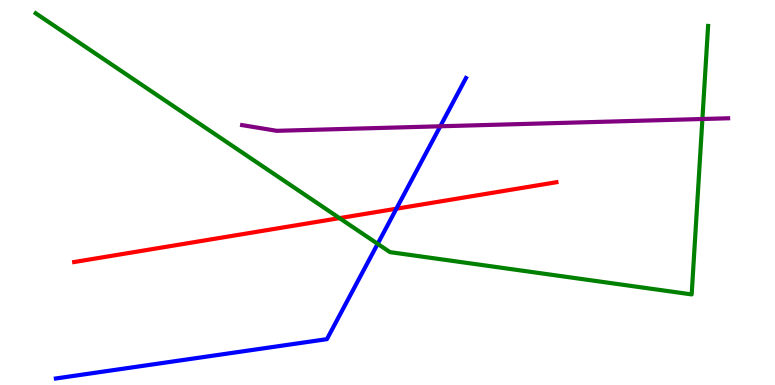[{'lines': ['blue', 'red'], 'intersections': [{'x': 5.11, 'y': 4.58}]}, {'lines': ['green', 'red'], 'intersections': [{'x': 4.38, 'y': 4.33}]}, {'lines': ['purple', 'red'], 'intersections': []}, {'lines': ['blue', 'green'], 'intersections': [{'x': 4.87, 'y': 3.67}]}, {'lines': ['blue', 'purple'], 'intersections': [{'x': 5.68, 'y': 6.72}]}, {'lines': ['green', 'purple'], 'intersections': [{'x': 9.06, 'y': 6.91}]}]